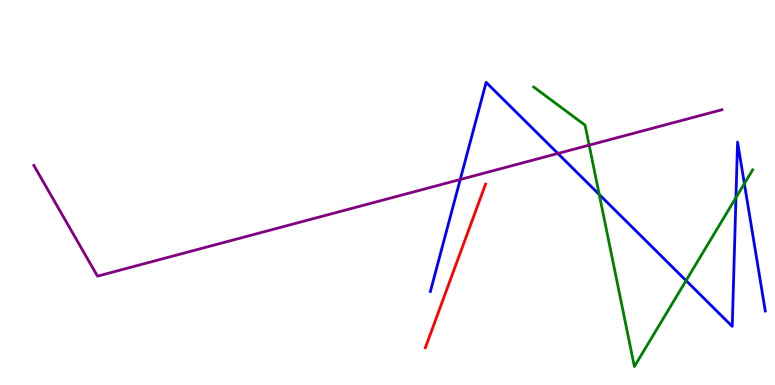[{'lines': ['blue', 'red'], 'intersections': []}, {'lines': ['green', 'red'], 'intersections': []}, {'lines': ['purple', 'red'], 'intersections': []}, {'lines': ['blue', 'green'], 'intersections': [{'x': 7.73, 'y': 4.95}, {'x': 8.85, 'y': 2.71}, {'x': 9.5, 'y': 4.87}, {'x': 9.6, 'y': 5.23}]}, {'lines': ['blue', 'purple'], 'intersections': [{'x': 5.94, 'y': 5.34}, {'x': 7.2, 'y': 6.01}]}, {'lines': ['green', 'purple'], 'intersections': [{'x': 7.6, 'y': 6.23}]}]